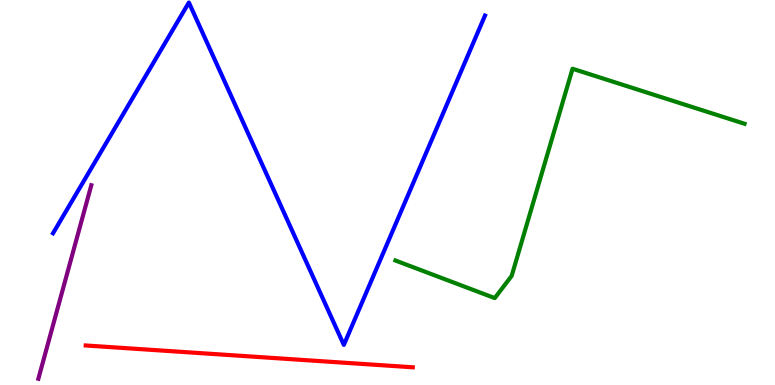[{'lines': ['blue', 'red'], 'intersections': []}, {'lines': ['green', 'red'], 'intersections': []}, {'lines': ['purple', 'red'], 'intersections': []}, {'lines': ['blue', 'green'], 'intersections': []}, {'lines': ['blue', 'purple'], 'intersections': []}, {'lines': ['green', 'purple'], 'intersections': []}]